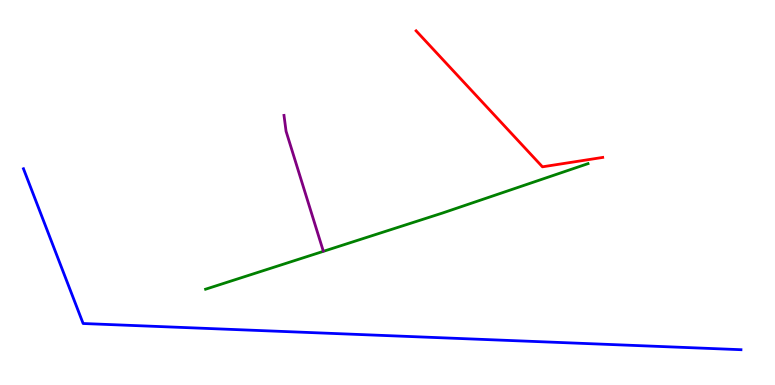[{'lines': ['blue', 'red'], 'intersections': []}, {'lines': ['green', 'red'], 'intersections': []}, {'lines': ['purple', 'red'], 'intersections': []}, {'lines': ['blue', 'green'], 'intersections': []}, {'lines': ['blue', 'purple'], 'intersections': []}, {'lines': ['green', 'purple'], 'intersections': []}]